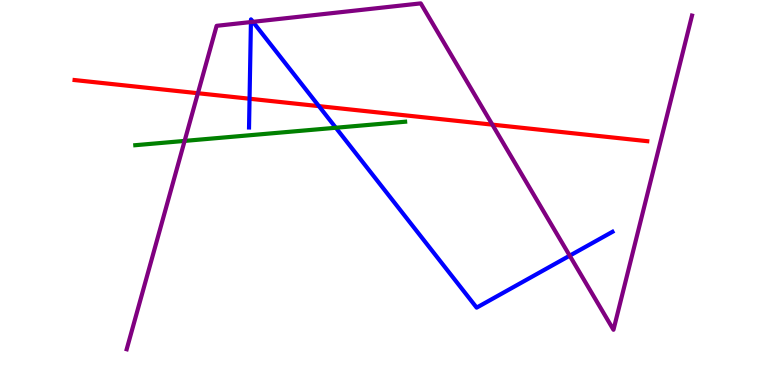[{'lines': ['blue', 'red'], 'intersections': [{'x': 3.22, 'y': 7.44}, {'x': 4.12, 'y': 7.24}]}, {'lines': ['green', 'red'], 'intersections': []}, {'lines': ['purple', 'red'], 'intersections': [{'x': 2.55, 'y': 7.58}, {'x': 6.35, 'y': 6.76}]}, {'lines': ['blue', 'green'], 'intersections': [{'x': 4.33, 'y': 6.68}]}, {'lines': ['blue', 'purple'], 'intersections': [{'x': 3.24, 'y': 9.43}, {'x': 3.26, 'y': 9.43}, {'x': 7.35, 'y': 3.36}]}, {'lines': ['green', 'purple'], 'intersections': [{'x': 2.38, 'y': 6.34}]}]